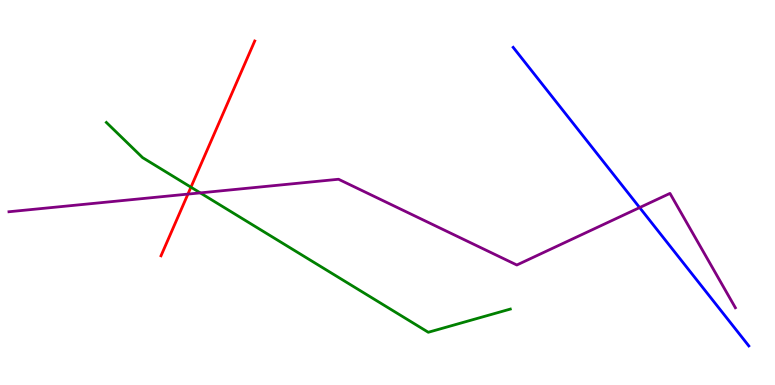[{'lines': ['blue', 'red'], 'intersections': []}, {'lines': ['green', 'red'], 'intersections': [{'x': 2.46, 'y': 5.14}]}, {'lines': ['purple', 'red'], 'intersections': [{'x': 2.42, 'y': 4.96}]}, {'lines': ['blue', 'green'], 'intersections': []}, {'lines': ['blue', 'purple'], 'intersections': [{'x': 8.25, 'y': 4.61}]}, {'lines': ['green', 'purple'], 'intersections': [{'x': 2.58, 'y': 4.99}]}]